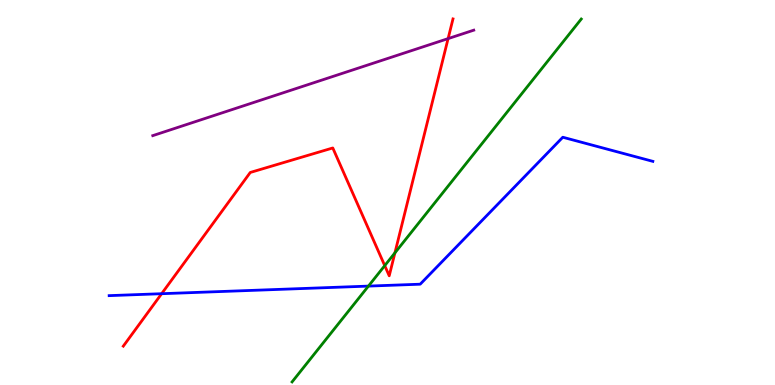[{'lines': ['blue', 'red'], 'intersections': [{'x': 2.09, 'y': 2.37}]}, {'lines': ['green', 'red'], 'intersections': [{'x': 4.96, 'y': 3.1}, {'x': 5.1, 'y': 3.43}]}, {'lines': ['purple', 'red'], 'intersections': [{'x': 5.78, 'y': 9.0}]}, {'lines': ['blue', 'green'], 'intersections': [{'x': 4.75, 'y': 2.57}]}, {'lines': ['blue', 'purple'], 'intersections': []}, {'lines': ['green', 'purple'], 'intersections': []}]